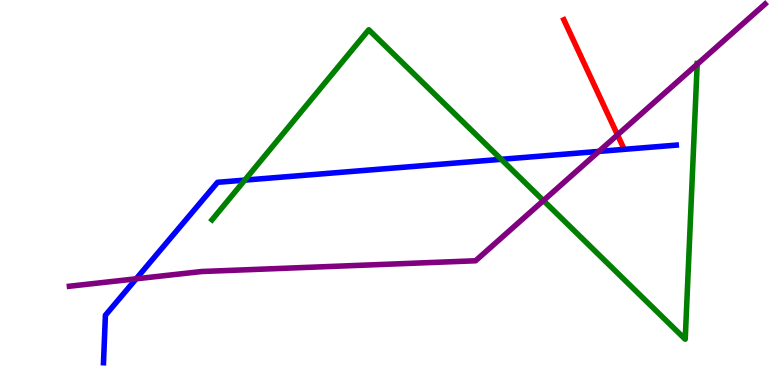[{'lines': ['blue', 'red'], 'intersections': []}, {'lines': ['green', 'red'], 'intersections': []}, {'lines': ['purple', 'red'], 'intersections': [{'x': 7.97, 'y': 6.5}]}, {'lines': ['blue', 'green'], 'intersections': [{'x': 3.16, 'y': 5.32}, {'x': 6.47, 'y': 5.86}]}, {'lines': ['blue', 'purple'], 'intersections': [{'x': 1.76, 'y': 2.76}, {'x': 7.73, 'y': 6.07}]}, {'lines': ['green', 'purple'], 'intersections': [{'x': 7.01, 'y': 4.79}, {'x': 9.0, 'y': 8.33}]}]